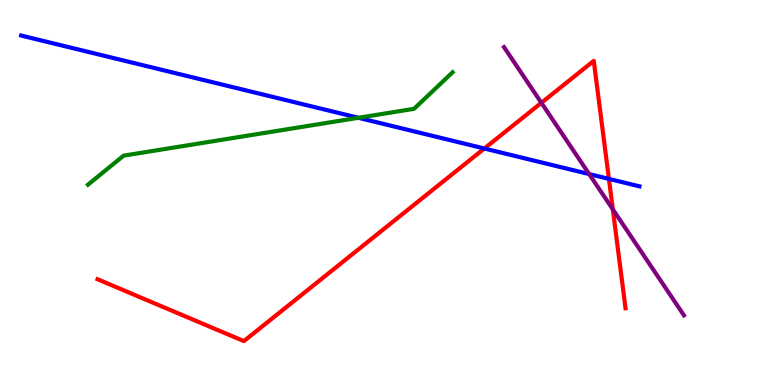[{'lines': ['blue', 'red'], 'intersections': [{'x': 6.25, 'y': 6.14}, {'x': 7.86, 'y': 5.35}]}, {'lines': ['green', 'red'], 'intersections': []}, {'lines': ['purple', 'red'], 'intersections': [{'x': 6.99, 'y': 7.33}, {'x': 7.91, 'y': 4.56}]}, {'lines': ['blue', 'green'], 'intersections': [{'x': 4.62, 'y': 6.94}]}, {'lines': ['blue', 'purple'], 'intersections': [{'x': 7.6, 'y': 5.48}]}, {'lines': ['green', 'purple'], 'intersections': []}]